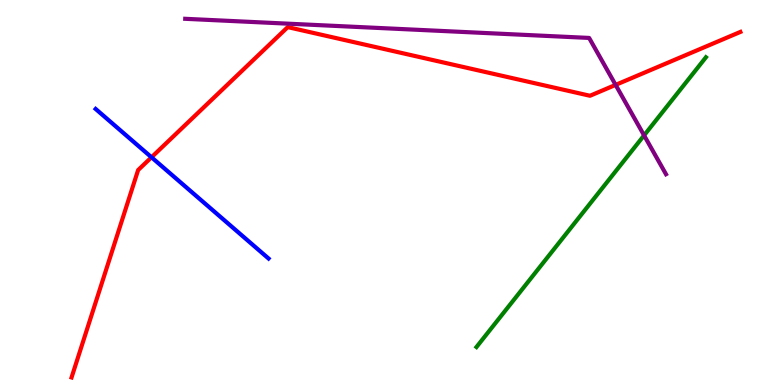[{'lines': ['blue', 'red'], 'intersections': [{'x': 1.95, 'y': 5.91}]}, {'lines': ['green', 'red'], 'intersections': []}, {'lines': ['purple', 'red'], 'intersections': [{'x': 7.94, 'y': 7.8}]}, {'lines': ['blue', 'green'], 'intersections': []}, {'lines': ['blue', 'purple'], 'intersections': []}, {'lines': ['green', 'purple'], 'intersections': [{'x': 8.31, 'y': 6.48}]}]